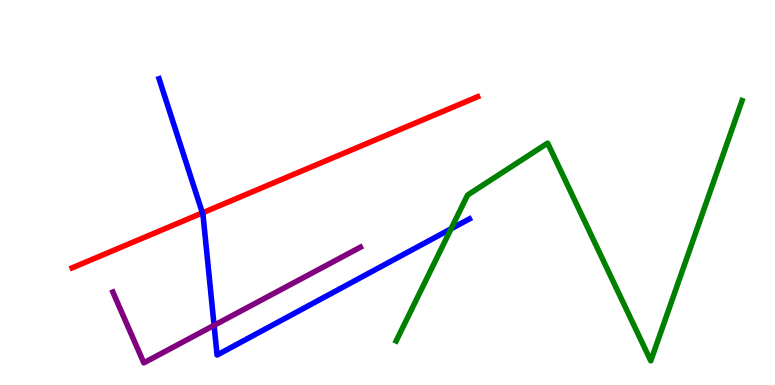[{'lines': ['blue', 'red'], 'intersections': [{'x': 2.61, 'y': 4.47}]}, {'lines': ['green', 'red'], 'intersections': []}, {'lines': ['purple', 'red'], 'intersections': []}, {'lines': ['blue', 'green'], 'intersections': [{'x': 5.82, 'y': 4.06}]}, {'lines': ['blue', 'purple'], 'intersections': [{'x': 2.76, 'y': 1.55}]}, {'lines': ['green', 'purple'], 'intersections': []}]